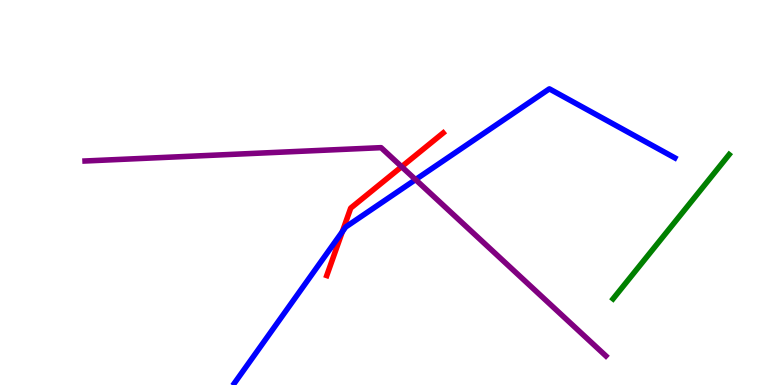[{'lines': ['blue', 'red'], 'intersections': [{'x': 4.42, 'y': 3.98}]}, {'lines': ['green', 'red'], 'intersections': []}, {'lines': ['purple', 'red'], 'intersections': [{'x': 5.18, 'y': 5.67}]}, {'lines': ['blue', 'green'], 'intersections': []}, {'lines': ['blue', 'purple'], 'intersections': [{'x': 5.36, 'y': 5.33}]}, {'lines': ['green', 'purple'], 'intersections': []}]